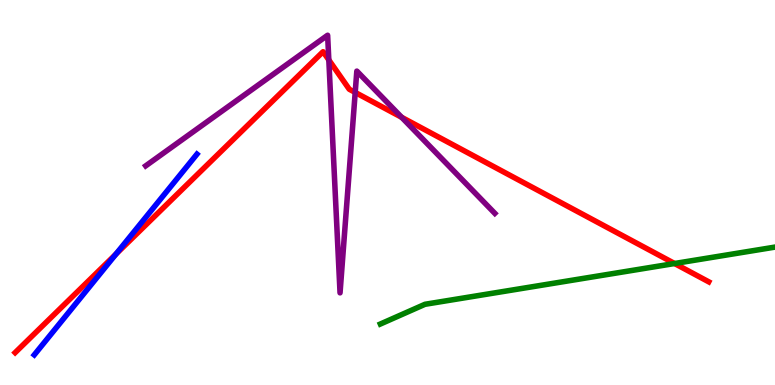[{'lines': ['blue', 'red'], 'intersections': [{'x': 1.5, 'y': 3.4}]}, {'lines': ['green', 'red'], 'intersections': [{'x': 8.7, 'y': 3.16}]}, {'lines': ['purple', 'red'], 'intersections': [{'x': 4.24, 'y': 8.44}, {'x': 4.58, 'y': 7.6}, {'x': 5.18, 'y': 6.95}]}, {'lines': ['blue', 'green'], 'intersections': []}, {'lines': ['blue', 'purple'], 'intersections': []}, {'lines': ['green', 'purple'], 'intersections': []}]